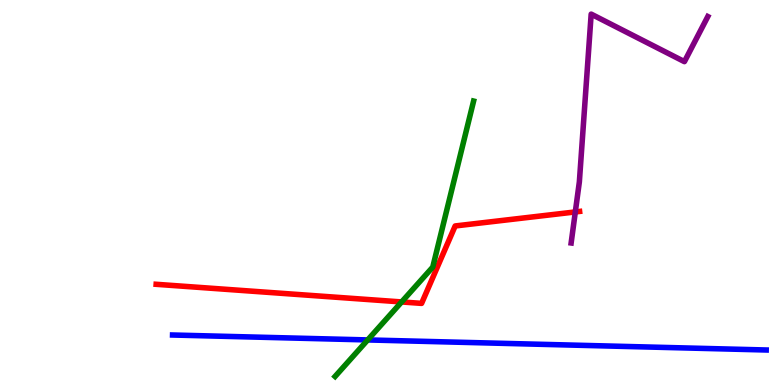[{'lines': ['blue', 'red'], 'intersections': []}, {'lines': ['green', 'red'], 'intersections': [{'x': 5.18, 'y': 2.16}]}, {'lines': ['purple', 'red'], 'intersections': [{'x': 7.42, 'y': 4.5}]}, {'lines': ['blue', 'green'], 'intersections': [{'x': 4.74, 'y': 1.17}]}, {'lines': ['blue', 'purple'], 'intersections': []}, {'lines': ['green', 'purple'], 'intersections': []}]